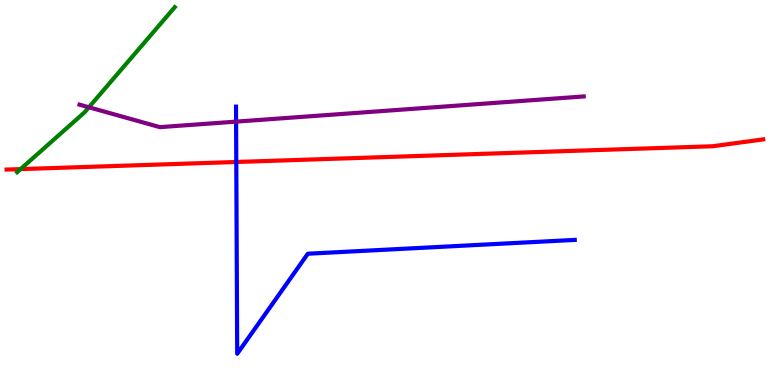[{'lines': ['blue', 'red'], 'intersections': [{'x': 3.05, 'y': 5.79}]}, {'lines': ['green', 'red'], 'intersections': [{'x': 0.265, 'y': 5.61}]}, {'lines': ['purple', 'red'], 'intersections': []}, {'lines': ['blue', 'green'], 'intersections': []}, {'lines': ['blue', 'purple'], 'intersections': [{'x': 3.05, 'y': 6.84}]}, {'lines': ['green', 'purple'], 'intersections': [{'x': 1.15, 'y': 7.21}]}]